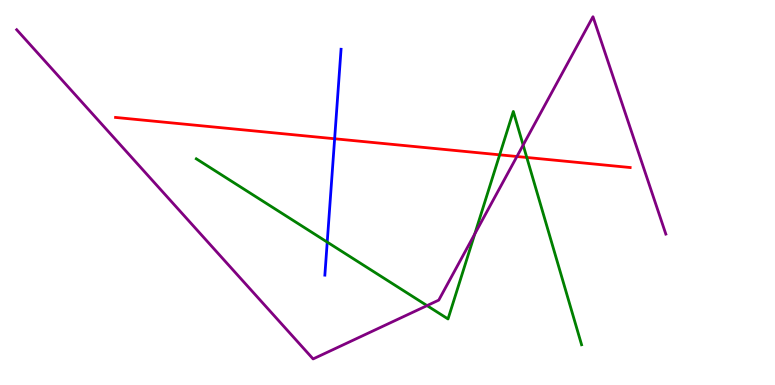[{'lines': ['blue', 'red'], 'intersections': [{'x': 4.32, 'y': 6.4}]}, {'lines': ['green', 'red'], 'intersections': [{'x': 6.45, 'y': 5.98}, {'x': 6.8, 'y': 5.91}]}, {'lines': ['purple', 'red'], 'intersections': [{'x': 6.67, 'y': 5.93}]}, {'lines': ['blue', 'green'], 'intersections': [{'x': 4.22, 'y': 3.71}]}, {'lines': ['blue', 'purple'], 'intersections': []}, {'lines': ['green', 'purple'], 'intersections': [{'x': 5.51, 'y': 2.06}, {'x': 6.13, 'y': 3.92}, {'x': 6.75, 'y': 6.23}]}]